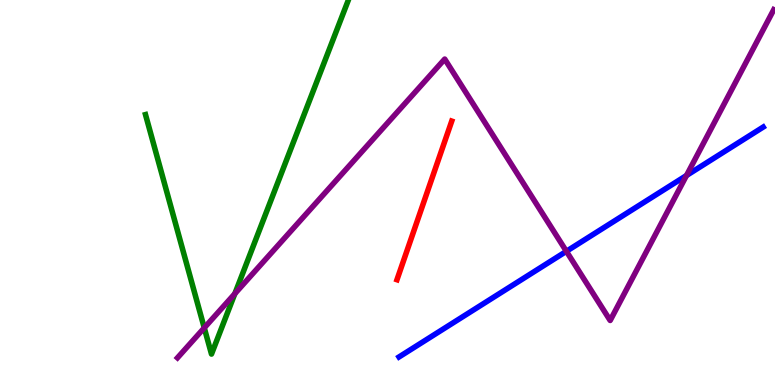[{'lines': ['blue', 'red'], 'intersections': []}, {'lines': ['green', 'red'], 'intersections': []}, {'lines': ['purple', 'red'], 'intersections': []}, {'lines': ['blue', 'green'], 'intersections': []}, {'lines': ['blue', 'purple'], 'intersections': [{'x': 7.31, 'y': 3.47}, {'x': 8.86, 'y': 5.44}]}, {'lines': ['green', 'purple'], 'intersections': [{'x': 2.64, 'y': 1.48}, {'x': 3.03, 'y': 2.37}]}]